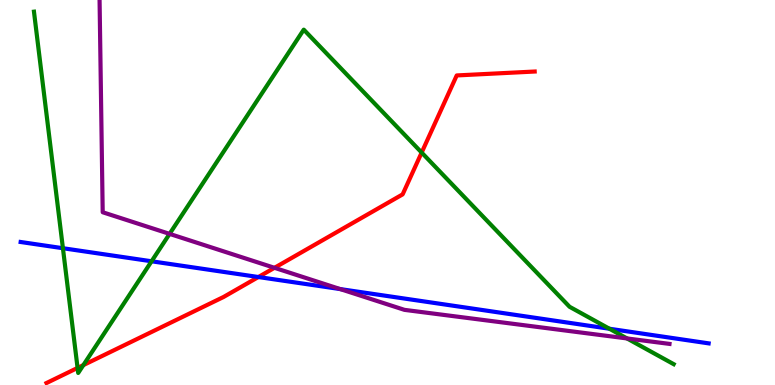[{'lines': ['blue', 'red'], 'intersections': [{'x': 3.33, 'y': 2.8}]}, {'lines': ['green', 'red'], 'intersections': [{'x': 1.0, 'y': 0.444}, {'x': 1.08, 'y': 0.517}, {'x': 5.44, 'y': 6.04}]}, {'lines': ['purple', 'red'], 'intersections': [{'x': 3.54, 'y': 3.04}]}, {'lines': ['blue', 'green'], 'intersections': [{'x': 0.812, 'y': 3.55}, {'x': 1.96, 'y': 3.21}, {'x': 7.86, 'y': 1.46}]}, {'lines': ['blue', 'purple'], 'intersections': [{'x': 4.39, 'y': 2.49}]}, {'lines': ['green', 'purple'], 'intersections': [{'x': 2.19, 'y': 3.93}, {'x': 8.09, 'y': 1.21}]}]